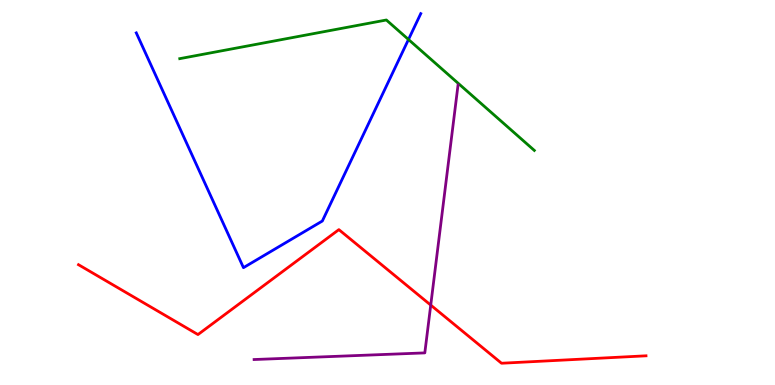[{'lines': ['blue', 'red'], 'intersections': []}, {'lines': ['green', 'red'], 'intersections': []}, {'lines': ['purple', 'red'], 'intersections': [{'x': 5.56, 'y': 2.08}]}, {'lines': ['blue', 'green'], 'intersections': [{'x': 5.27, 'y': 8.97}]}, {'lines': ['blue', 'purple'], 'intersections': []}, {'lines': ['green', 'purple'], 'intersections': []}]